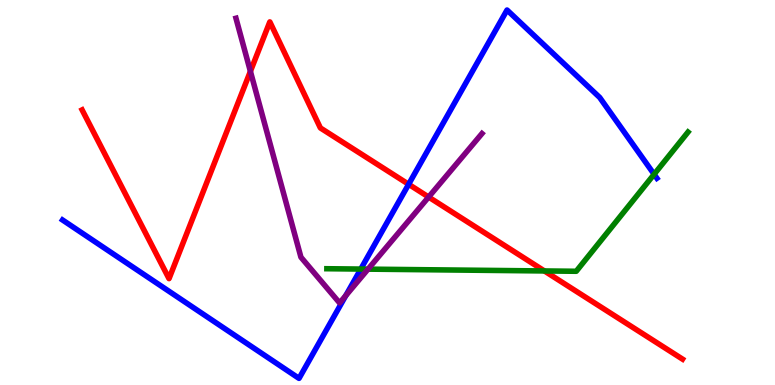[{'lines': ['blue', 'red'], 'intersections': [{'x': 5.27, 'y': 5.21}]}, {'lines': ['green', 'red'], 'intersections': [{'x': 7.02, 'y': 2.96}]}, {'lines': ['purple', 'red'], 'intersections': [{'x': 3.23, 'y': 8.15}, {'x': 5.53, 'y': 4.88}]}, {'lines': ['blue', 'green'], 'intersections': [{'x': 4.66, 'y': 3.01}, {'x': 8.44, 'y': 5.47}]}, {'lines': ['blue', 'purple'], 'intersections': [{'x': 4.46, 'y': 2.32}]}, {'lines': ['green', 'purple'], 'intersections': [{'x': 4.75, 'y': 3.01}]}]